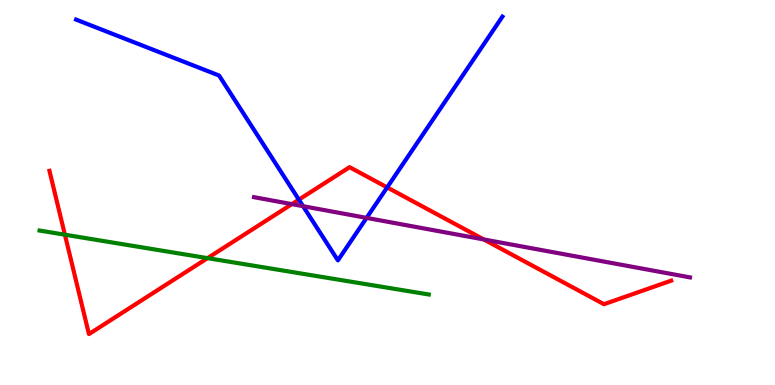[{'lines': ['blue', 'red'], 'intersections': [{'x': 3.86, 'y': 4.81}, {'x': 5.0, 'y': 5.13}]}, {'lines': ['green', 'red'], 'intersections': [{'x': 0.837, 'y': 3.9}, {'x': 2.68, 'y': 3.3}]}, {'lines': ['purple', 'red'], 'intersections': [{'x': 3.77, 'y': 4.7}, {'x': 6.24, 'y': 3.78}]}, {'lines': ['blue', 'green'], 'intersections': []}, {'lines': ['blue', 'purple'], 'intersections': [{'x': 3.91, 'y': 4.64}, {'x': 4.73, 'y': 4.34}]}, {'lines': ['green', 'purple'], 'intersections': []}]